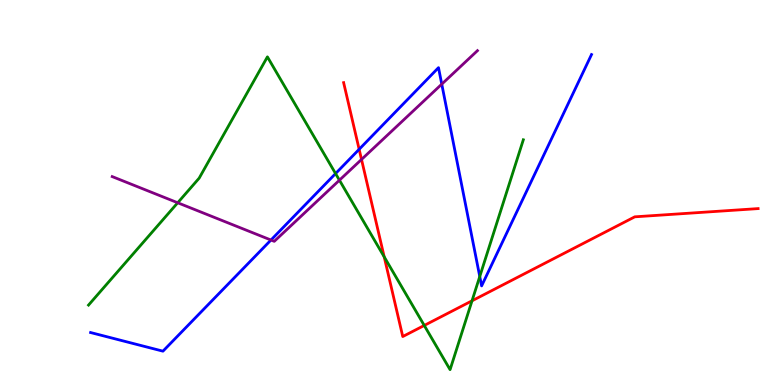[{'lines': ['blue', 'red'], 'intersections': [{'x': 4.63, 'y': 6.12}]}, {'lines': ['green', 'red'], 'intersections': [{'x': 4.96, 'y': 3.33}, {'x': 5.47, 'y': 1.55}, {'x': 6.09, 'y': 2.19}]}, {'lines': ['purple', 'red'], 'intersections': [{'x': 4.66, 'y': 5.86}]}, {'lines': ['blue', 'green'], 'intersections': [{'x': 4.33, 'y': 5.49}, {'x': 6.19, 'y': 2.82}]}, {'lines': ['blue', 'purple'], 'intersections': [{'x': 3.5, 'y': 3.77}, {'x': 5.7, 'y': 7.81}]}, {'lines': ['green', 'purple'], 'intersections': [{'x': 2.29, 'y': 4.73}, {'x': 4.38, 'y': 5.32}]}]